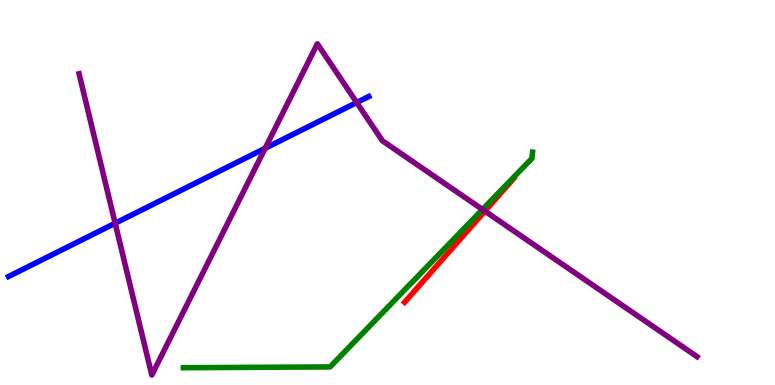[{'lines': ['blue', 'red'], 'intersections': []}, {'lines': ['green', 'red'], 'intersections': []}, {'lines': ['purple', 'red'], 'intersections': [{'x': 6.26, 'y': 4.52}]}, {'lines': ['blue', 'green'], 'intersections': []}, {'lines': ['blue', 'purple'], 'intersections': [{'x': 1.49, 'y': 4.2}, {'x': 3.42, 'y': 6.15}, {'x': 4.6, 'y': 7.34}]}, {'lines': ['green', 'purple'], 'intersections': [{'x': 6.23, 'y': 4.56}]}]